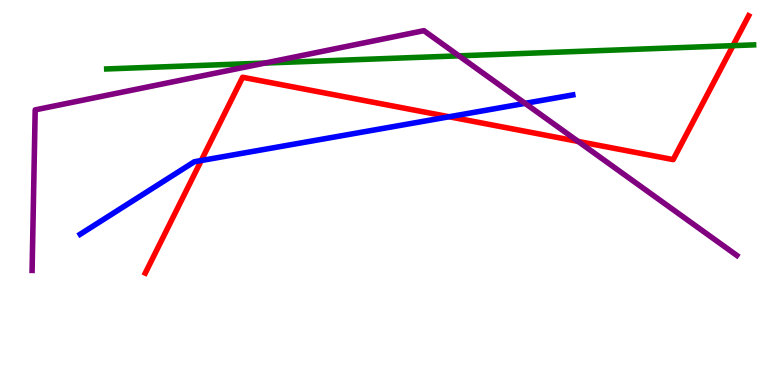[{'lines': ['blue', 'red'], 'intersections': [{'x': 2.6, 'y': 5.83}, {'x': 5.8, 'y': 6.97}]}, {'lines': ['green', 'red'], 'intersections': [{'x': 9.46, 'y': 8.81}]}, {'lines': ['purple', 'red'], 'intersections': [{'x': 7.46, 'y': 6.33}]}, {'lines': ['blue', 'green'], 'intersections': []}, {'lines': ['blue', 'purple'], 'intersections': [{'x': 6.78, 'y': 7.32}]}, {'lines': ['green', 'purple'], 'intersections': [{'x': 3.42, 'y': 8.36}, {'x': 5.92, 'y': 8.55}]}]